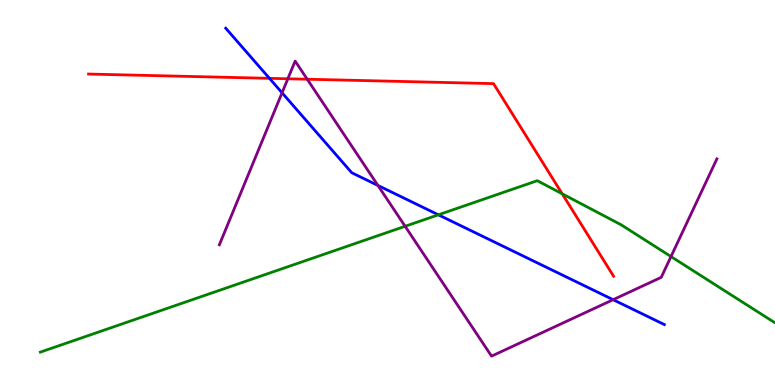[{'lines': ['blue', 'red'], 'intersections': [{'x': 3.48, 'y': 7.97}]}, {'lines': ['green', 'red'], 'intersections': [{'x': 7.25, 'y': 4.97}]}, {'lines': ['purple', 'red'], 'intersections': [{'x': 3.71, 'y': 7.95}, {'x': 3.96, 'y': 7.94}]}, {'lines': ['blue', 'green'], 'intersections': [{'x': 5.66, 'y': 4.42}]}, {'lines': ['blue', 'purple'], 'intersections': [{'x': 3.64, 'y': 7.59}, {'x': 4.88, 'y': 5.18}, {'x': 7.91, 'y': 2.22}]}, {'lines': ['green', 'purple'], 'intersections': [{'x': 5.23, 'y': 4.12}, {'x': 8.66, 'y': 3.34}]}]